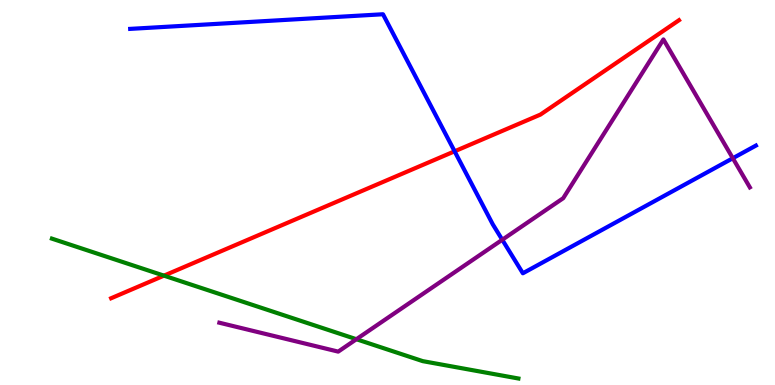[{'lines': ['blue', 'red'], 'intersections': [{'x': 5.87, 'y': 6.07}]}, {'lines': ['green', 'red'], 'intersections': [{'x': 2.12, 'y': 2.84}]}, {'lines': ['purple', 'red'], 'intersections': []}, {'lines': ['blue', 'green'], 'intersections': []}, {'lines': ['blue', 'purple'], 'intersections': [{'x': 6.48, 'y': 3.77}, {'x': 9.46, 'y': 5.89}]}, {'lines': ['green', 'purple'], 'intersections': [{'x': 4.6, 'y': 1.19}]}]